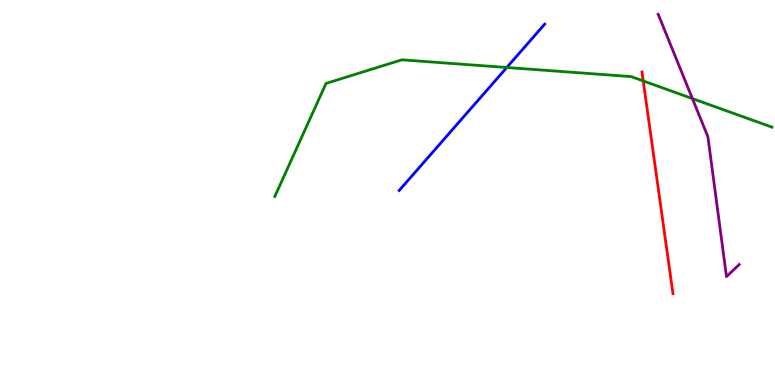[{'lines': ['blue', 'red'], 'intersections': []}, {'lines': ['green', 'red'], 'intersections': [{'x': 8.3, 'y': 7.9}]}, {'lines': ['purple', 'red'], 'intersections': []}, {'lines': ['blue', 'green'], 'intersections': [{'x': 6.54, 'y': 8.25}]}, {'lines': ['blue', 'purple'], 'intersections': []}, {'lines': ['green', 'purple'], 'intersections': [{'x': 8.93, 'y': 7.44}]}]